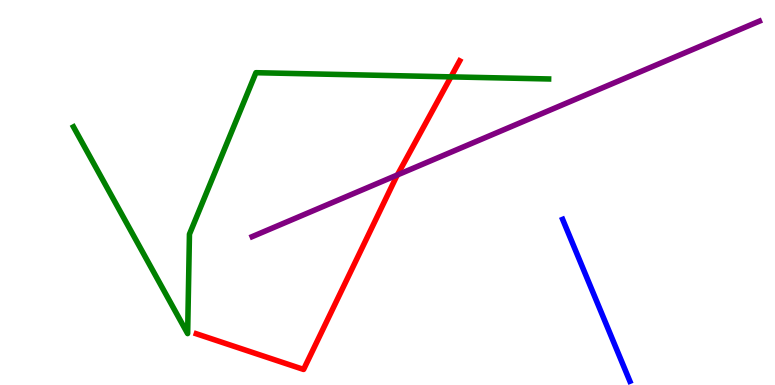[{'lines': ['blue', 'red'], 'intersections': []}, {'lines': ['green', 'red'], 'intersections': [{'x': 5.82, 'y': 8.0}]}, {'lines': ['purple', 'red'], 'intersections': [{'x': 5.13, 'y': 5.46}]}, {'lines': ['blue', 'green'], 'intersections': []}, {'lines': ['blue', 'purple'], 'intersections': []}, {'lines': ['green', 'purple'], 'intersections': []}]